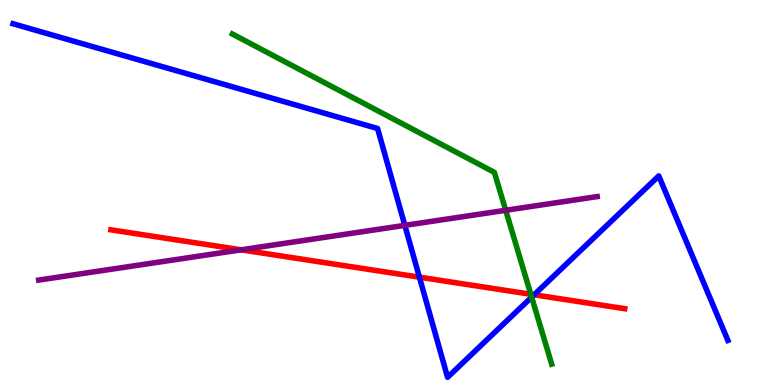[{'lines': ['blue', 'red'], 'intersections': [{'x': 5.41, 'y': 2.8}, {'x': 6.89, 'y': 2.34}]}, {'lines': ['green', 'red'], 'intersections': [{'x': 6.85, 'y': 2.36}]}, {'lines': ['purple', 'red'], 'intersections': [{'x': 3.11, 'y': 3.51}]}, {'lines': ['blue', 'green'], 'intersections': [{'x': 6.86, 'y': 2.28}]}, {'lines': ['blue', 'purple'], 'intersections': [{'x': 5.22, 'y': 4.15}]}, {'lines': ['green', 'purple'], 'intersections': [{'x': 6.53, 'y': 4.54}]}]